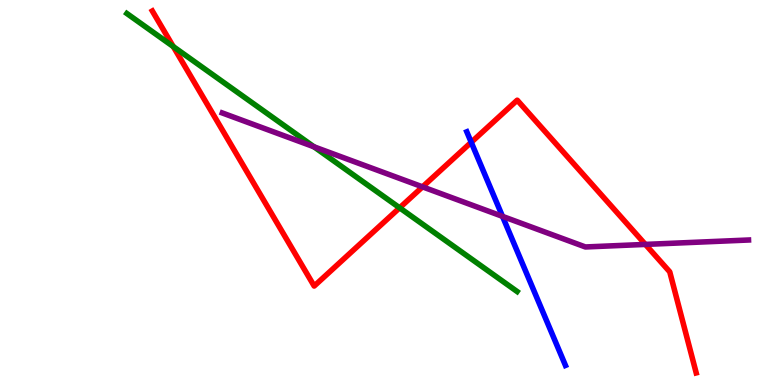[{'lines': ['blue', 'red'], 'intersections': [{'x': 6.08, 'y': 6.3}]}, {'lines': ['green', 'red'], 'intersections': [{'x': 2.24, 'y': 8.79}, {'x': 5.16, 'y': 4.6}]}, {'lines': ['purple', 'red'], 'intersections': [{'x': 5.45, 'y': 5.15}, {'x': 8.33, 'y': 3.65}]}, {'lines': ['blue', 'green'], 'intersections': []}, {'lines': ['blue', 'purple'], 'intersections': [{'x': 6.48, 'y': 4.38}]}, {'lines': ['green', 'purple'], 'intersections': [{'x': 4.05, 'y': 6.19}]}]